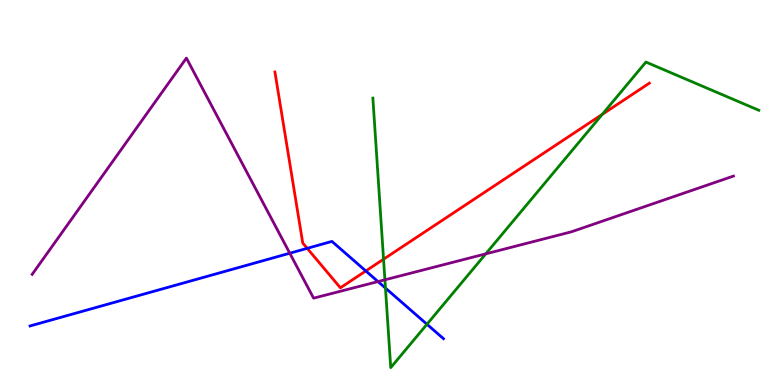[{'lines': ['blue', 'red'], 'intersections': [{'x': 3.96, 'y': 3.55}, {'x': 4.72, 'y': 2.96}]}, {'lines': ['green', 'red'], 'intersections': [{'x': 4.95, 'y': 3.27}, {'x': 7.77, 'y': 7.03}]}, {'lines': ['purple', 'red'], 'intersections': []}, {'lines': ['blue', 'green'], 'intersections': [{'x': 4.97, 'y': 2.52}, {'x': 5.51, 'y': 1.58}]}, {'lines': ['blue', 'purple'], 'intersections': [{'x': 3.74, 'y': 3.42}, {'x': 4.88, 'y': 2.69}]}, {'lines': ['green', 'purple'], 'intersections': [{'x': 4.97, 'y': 2.73}, {'x': 6.27, 'y': 3.41}]}]